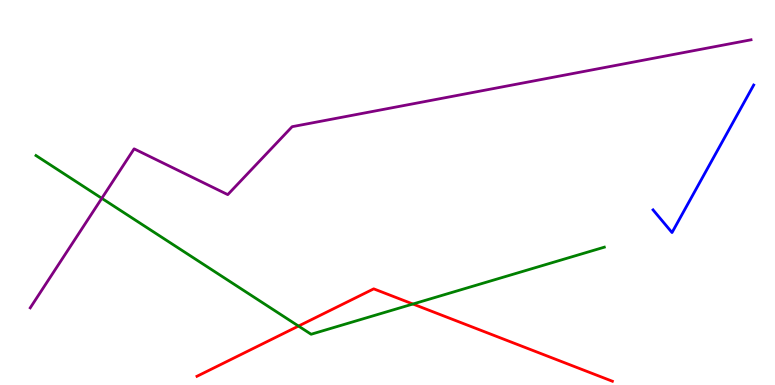[{'lines': ['blue', 'red'], 'intersections': []}, {'lines': ['green', 'red'], 'intersections': [{'x': 3.85, 'y': 1.53}, {'x': 5.33, 'y': 2.1}]}, {'lines': ['purple', 'red'], 'intersections': []}, {'lines': ['blue', 'green'], 'intersections': []}, {'lines': ['blue', 'purple'], 'intersections': []}, {'lines': ['green', 'purple'], 'intersections': [{'x': 1.31, 'y': 4.85}]}]